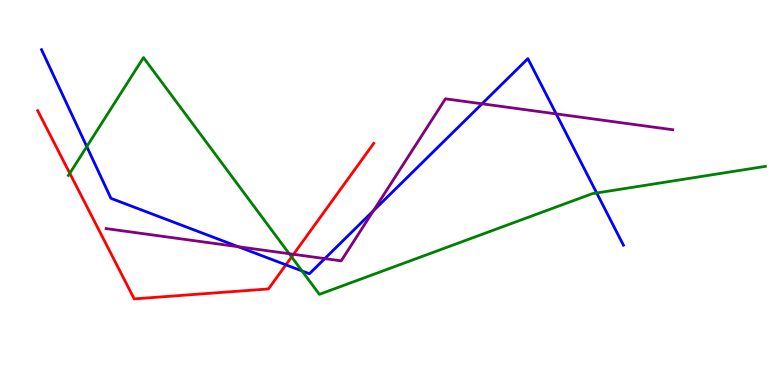[{'lines': ['blue', 'red'], 'intersections': [{'x': 3.69, 'y': 3.12}]}, {'lines': ['green', 'red'], 'intersections': [{'x': 0.901, 'y': 5.5}, {'x': 3.76, 'y': 3.33}]}, {'lines': ['purple', 'red'], 'intersections': [{'x': 3.79, 'y': 3.39}]}, {'lines': ['blue', 'green'], 'intersections': [{'x': 1.12, 'y': 6.19}, {'x': 3.9, 'y': 2.96}, {'x': 7.7, 'y': 4.99}]}, {'lines': ['blue', 'purple'], 'intersections': [{'x': 3.07, 'y': 3.59}, {'x': 4.19, 'y': 3.28}, {'x': 4.82, 'y': 4.53}, {'x': 6.22, 'y': 7.3}, {'x': 7.18, 'y': 7.04}]}, {'lines': ['green', 'purple'], 'intersections': [{'x': 3.73, 'y': 3.41}]}]